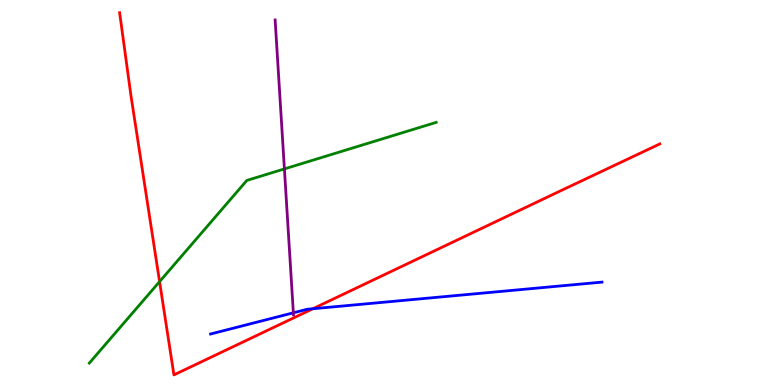[{'lines': ['blue', 'red'], 'intersections': [{'x': 4.04, 'y': 1.98}]}, {'lines': ['green', 'red'], 'intersections': [{'x': 2.06, 'y': 2.68}]}, {'lines': ['purple', 'red'], 'intersections': []}, {'lines': ['blue', 'green'], 'intersections': []}, {'lines': ['blue', 'purple'], 'intersections': [{'x': 3.79, 'y': 1.88}]}, {'lines': ['green', 'purple'], 'intersections': [{'x': 3.67, 'y': 5.61}]}]